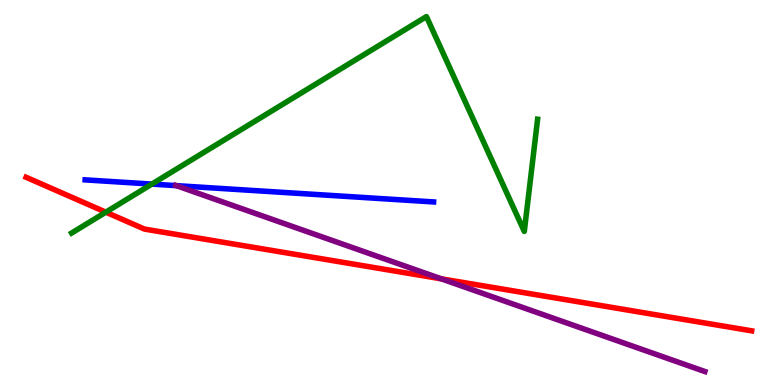[{'lines': ['blue', 'red'], 'intersections': []}, {'lines': ['green', 'red'], 'intersections': [{'x': 1.37, 'y': 4.49}]}, {'lines': ['purple', 'red'], 'intersections': [{'x': 5.69, 'y': 2.76}]}, {'lines': ['blue', 'green'], 'intersections': [{'x': 1.96, 'y': 5.22}]}, {'lines': ['blue', 'purple'], 'intersections': [{'x': 2.28, 'y': 5.18}]}, {'lines': ['green', 'purple'], 'intersections': []}]